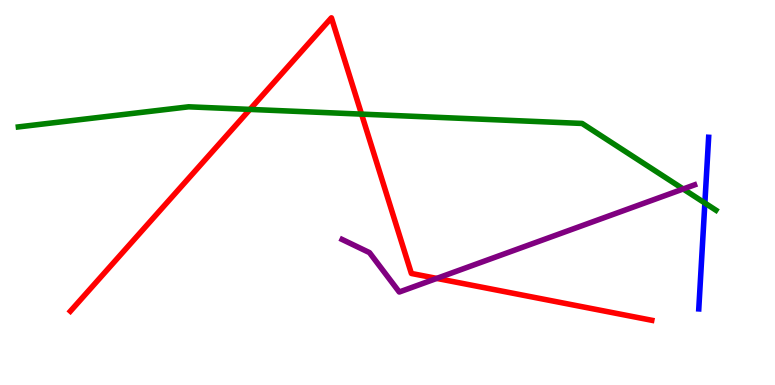[{'lines': ['blue', 'red'], 'intersections': []}, {'lines': ['green', 'red'], 'intersections': [{'x': 3.22, 'y': 7.16}, {'x': 4.67, 'y': 7.04}]}, {'lines': ['purple', 'red'], 'intersections': [{'x': 5.64, 'y': 2.77}]}, {'lines': ['blue', 'green'], 'intersections': [{'x': 9.1, 'y': 4.73}]}, {'lines': ['blue', 'purple'], 'intersections': []}, {'lines': ['green', 'purple'], 'intersections': [{'x': 8.82, 'y': 5.09}]}]